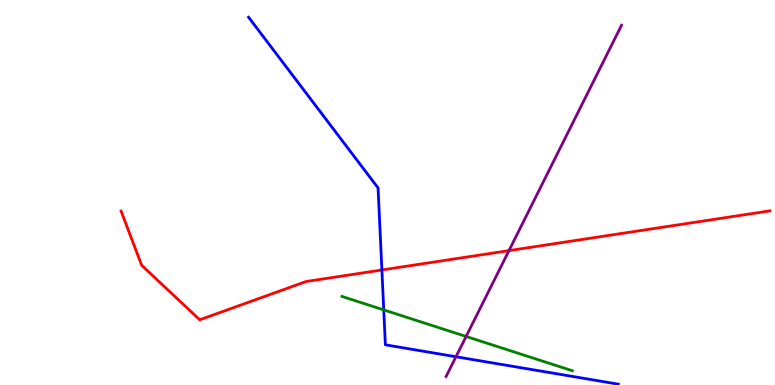[{'lines': ['blue', 'red'], 'intersections': [{'x': 4.93, 'y': 2.99}]}, {'lines': ['green', 'red'], 'intersections': []}, {'lines': ['purple', 'red'], 'intersections': [{'x': 6.57, 'y': 3.49}]}, {'lines': ['blue', 'green'], 'intersections': [{'x': 4.95, 'y': 1.95}]}, {'lines': ['blue', 'purple'], 'intersections': [{'x': 5.88, 'y': 0.734}]}, {'lines': ['green', 'purple'], 'intersections': [{'x': 6.01, 'y': 1.26}]}]